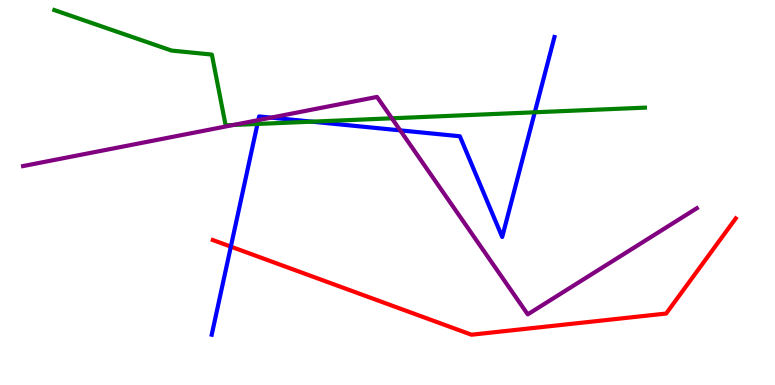[{'lines': ['blue', 'red'], 'intersections': [{'x': 2.98, 'y': 3.59}]}, {'lines': ['green', 'red'], 'intersections': []}, {'lines': ['purple', 'red'], 'intersections': []}, {'lines': ['blue', 'green'], 'intersections': [{'x': 3.32, 'y': 6.78}, {'x': 4.03, 'y': 6.84}, {'x': 6.9, 'y': 7.08}]}, {'lines': ['blue', 'purple'], 'intersections': [{'x': 3.33, 'y': 6.88}, {'x': 3.5, 'y': 6.94}, {'x': 5.16, 'y': 6.61}]}, {'lines': ['green', 'purple'], 'intersections': [{'x': 3.01, 'y': 6.75}, {'x': 5.06, 'y': 6.93}]}]